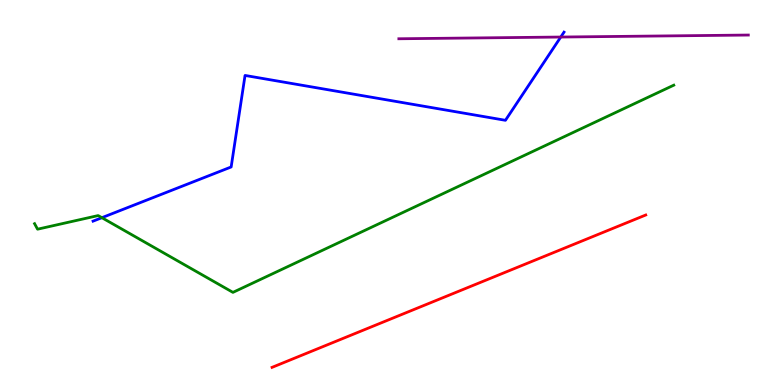[{'lines': ['blue', 'red'], 'intersections': []}, {'lines': ['green', 'red'], 'intersections': []}, {'lines': ['purple', 'red'], 'intersections': []}, {'lines': ['blue', 'green'], 'intersections': [{'x': 1.31, 'y': 4.35}]}, {'lines': ['blue', 'purple'], 'intersections': [{'x': 7.24, 'y': 9.04}]}, {'lines': ['green', 'purple'], 'intersections': []}]